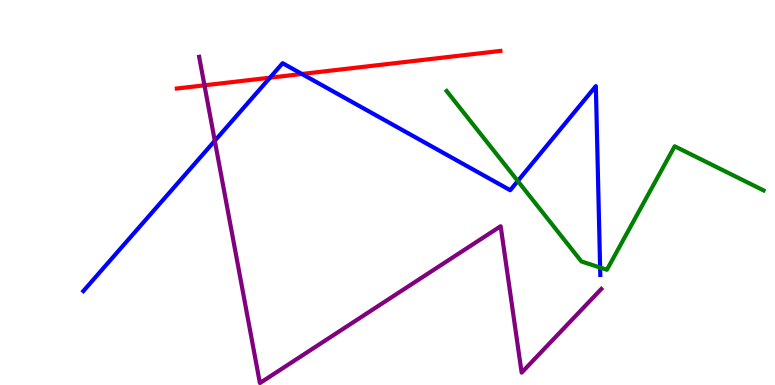[{'lines': ['blue', 'red'], 'intersections': [{'x': 3.48, 'y': 7.98}, {'x': 3.9, 'y': 8.08}]}, {'lines': ['green', 'red'], 'intersections': []}, {'lines': ['purple', 'red'], 'intersections': [{'x': 2.64, 'y': 7.78}]}, {'lines': ['blue', 'green'], 'intersections': [{'x': 6.68, 'y': 5.3}, {'x': 7.74, 'y': 3.05}]}, {'lines': ['blue', 'purple'], 'intersections': [{'x': 2.77, 'y': 6.34}]}, {'lines': ['green', 'purple'], 'intersections': []}]